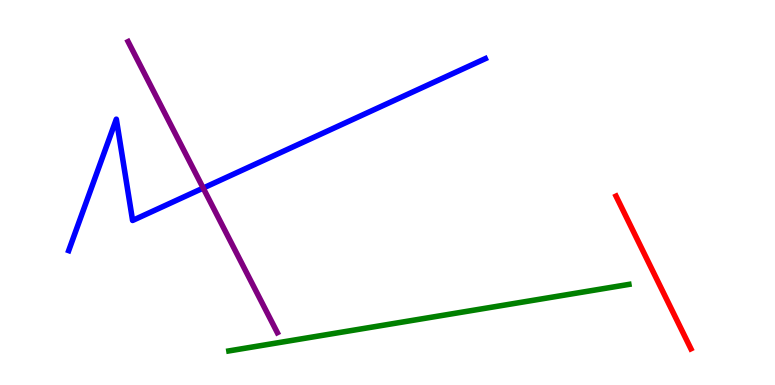[{'lines': ['blue', 'red'], 'intersections': []}, {'lines': ['green', 'red'], 'intersections': []}, {'lines': ['purple', 'red'], 'intersections': []}, {'lines': ['blue', 'green'], 'intersections': []}, {'lines': ['blue', 'purple'], 'intersections': [{'x': 2.62, 'y': 5.12}]}, {'lines': ['green', 'purple'], 'intersections': []}]